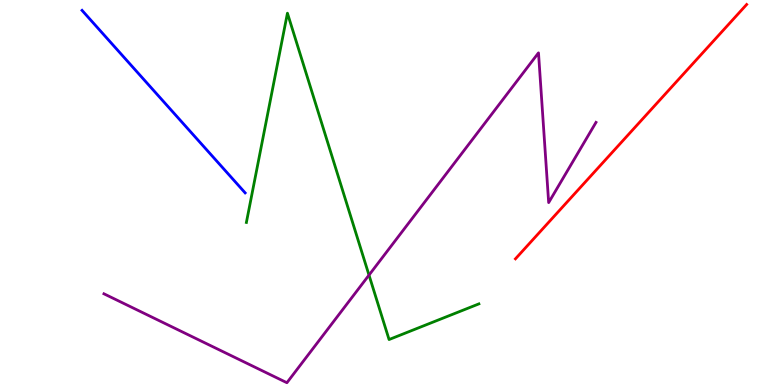[{'lines': ['blue', 'red'], 'intersections': []}, {'lines': ['green', 'red'], 'intersections': []}, {'lines': ['purple', 'red'], 'intersections': []}, {'lines': ['blue', 'green'], 'intersections': []}, {'lines': ['blue', 'purple'], 'intersections': []}, {'lines': ['green', 'purple'], 'intersections': [{'x': 4.76, 'y': 2.85}]}]